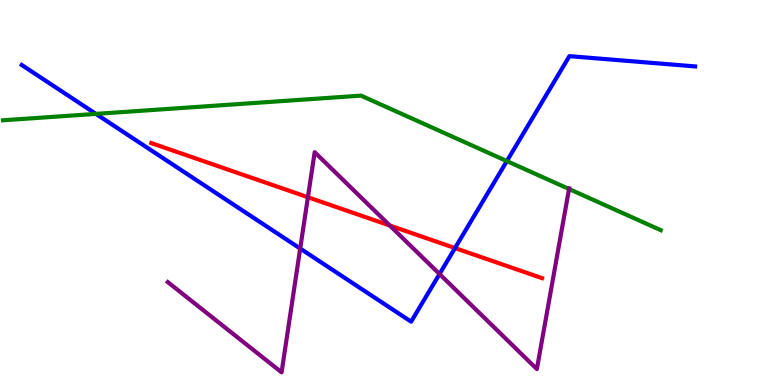[{'lines': ['blue', 'red'], 'intersections': [{'x': 5.87, 'y': 3.56}]}, {'lines': ['green', 'red'], 'intersections': []}, {'lines': ['purple', 'red'], 'intersections': [{'x': 3.97, 'y': 4.88}, {'x': 5.03, 'y': 4.14}]}, {'lines': ['blue', 'green'], 'intersections': [{'x': 1.24, 'y': 7.04}, {'x': 6.54, 'y': 5.82}]}, {'lines': ['blue', 'purple'], 'intersections': [{'x': 3.87, 'y': 3.54}, {'x': 5.67, 'y': 2.88}]}, {'lines': ['green', 'purple'], 'intersections': [{'x': 7.34, 'y': 5.09}]}]